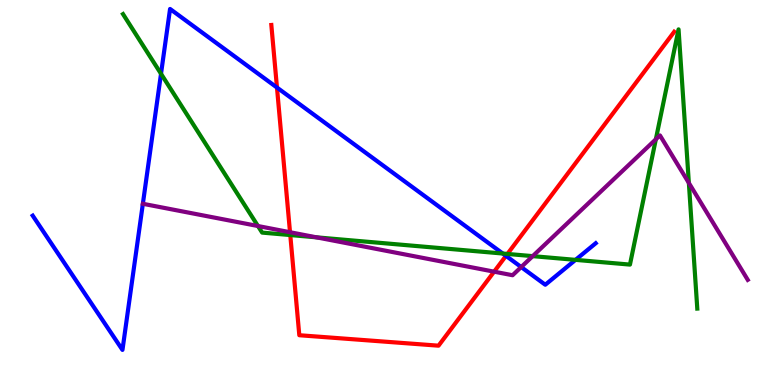[{'lines': ['blue', 'red'], 'intersections': [{'x': 3.57, 'y': 7.73}, {'x': 6.53, 'y': 3.35}]}, {'lines': ['green', 'red'], 'intersections': [{'x': 3.75, 'y': 3.89}, {'x': 6.55, 'y': 3.4}]}, {'lines': ['purple', 'red'], 'intersections': [{'x': 3.74, 'y': 3.97}, {'x': 6.38, 'y': 2.94}]}, {'lines': ['blue', 'green'], 'intersections': [{'x': 2.08, 'y': 8.08}, {'x': 6.49, 'y': 3.41}, {'x': 7.43, 'y': 3.25}]}, {'lines': ['blue', 'purple'], 'intersections': [{'x': 1.84, 'y': 4.71}, {'x': 6.73, 'y': 3.06}]}, {'lines': ['green', 'purple'], 'intersections': [{'x': 3.33, 'y': 4.13}, {'x': 4.08, 'y': 3.84}, {'x': 6.87, 'y': 3.35}, {'x': 8.46, 'y': 6.38}, {'x': 8.89, 'y': 5.25}]}]